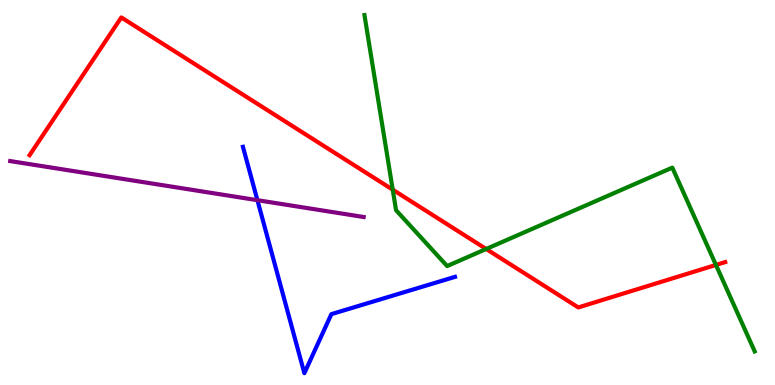[{'lines': ['blue', 'red'], 'intersections': []}, {'lines': ['green', 'red'], 'intersections': [{'x': 5.07, 'y': 5.07}, {'x': 6.27, 'y': 3.53}, {'x': 9.24, 'y': 3.12}]}, {'lines': ['purple', 'red'], 'intersections': []}, {'lines': ['blue', 'green'], 'intersections': []}, {'lines': ['blue', 'purple'], 'intersections': [{'x': 3.32, 'y': 4.8}]}, {'lines': ['green', 'purple'], 'intersections': []}]